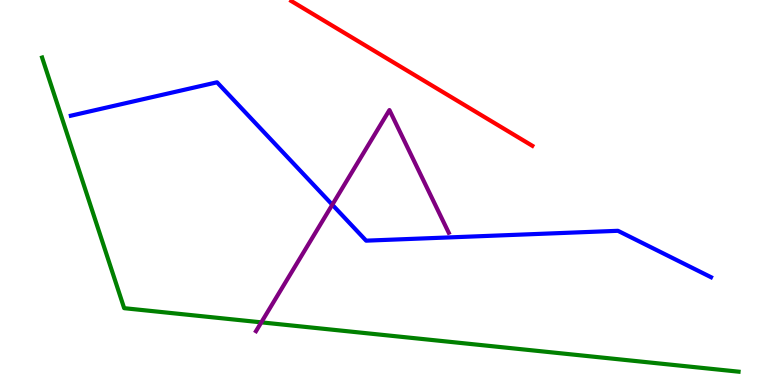[{'lines': ['blue', 'red'], 'intersections': []}, {'lines': ['green', 'red'], 'intersections': []}, {'lines': ['purple', 'red'], 'intersections': []}, {'lines': ['blue', 'green'], 'intersections': []}, {'lines': ['blue', 'purple'], 'intersections': [{'x': 4.29, 'y': 4.68}]}, {'lines': ['green', 'purple'], 'intersections': [{'x': 3.37, 'y': 1.63}]}]